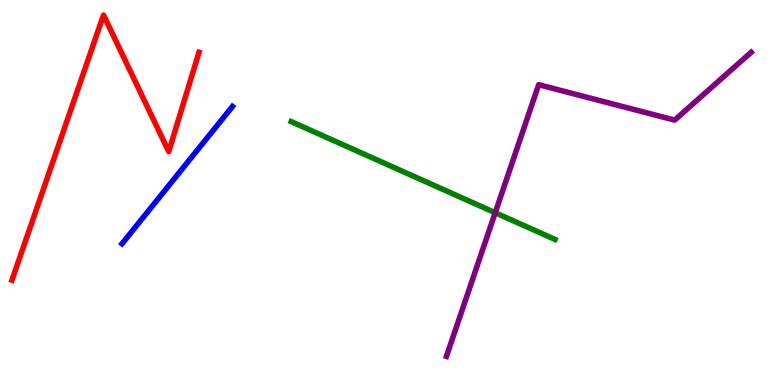[{'lines': ['blue', 'red'], 'intersections': []}, {'lines': ['green', 'red'], 'intersections': []}, {'lines': ['purple', 'red'], 'intersections': []}, {'lines': ['blue', 'green'], 'intersections': []}, {'lines': ['blue', 'purple'], 'intersections': []}, {'lines': ['green', 'purple'], 'intersections': [{'x': 6.39, 'y': 4.47}]}]